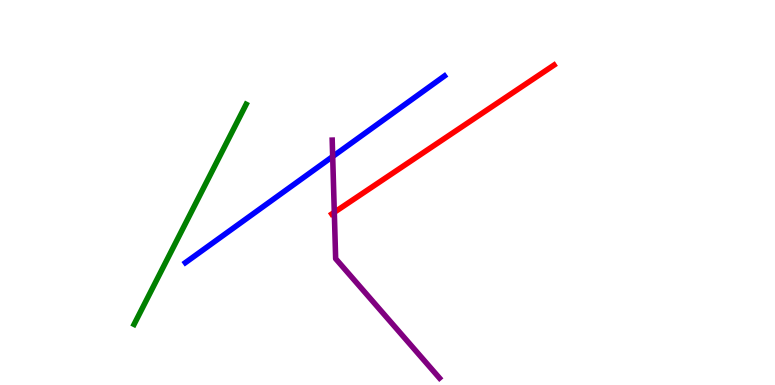[{'lines': ['blue', 'red'], 'intersections': []}, {'lines': ['green', 'red'], 'intersections': []}, {'lines': ['purple', 'red'], 'intersections': [{'x': 4.31, 'y': 4.49}]}, {'lines': ['blue', 'green'], 'intersections': []}, {'lines': ['blue', 'purple'], 'intersections': [{'x': 4.29, 'y': 5.93}]}, {'lines': ['green', 'purple'], 'intersections': []}]